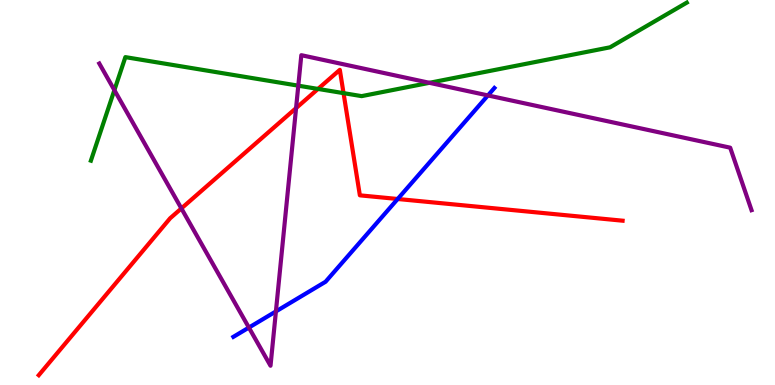[{'lines': ['blue', 'red'], 'intersections': [{'x': 5.13, 'y': 4.83}]}, {'lines': ['green', 'red'], 'intersections': [{'x': 4.1, 'y': 7.69}, {'x': 4.43, 'y': 7.58}]}, {'lines': ['purple', 'red'], 'intersections': [{'x': 2.34, 'y': 4.59}, {'x': 3.82, 'y': 7.19}]}, {'lines': ['blue', 'green'], 'intersections': []}, {'lines': ['blue', 'purple'], 'intersections': [{'x': 3.21, 'y': 1.49}, {'x': 3.56, 'y': 1.91}, {'x': 6.3, 'y': 7.52}]}, {'lines': ['green', 'purple'], 'intersections': [{'x': 1.48, 'y': 7.66}, {'x': 3.85, 'y': 7.77}, {'x': 5.54, 'y': 7.85}]}]